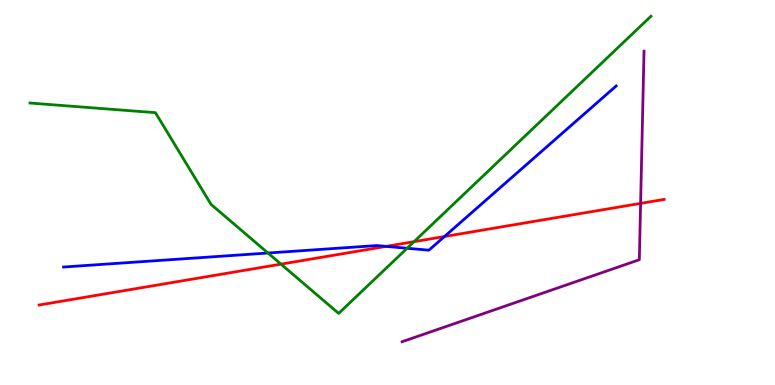[{'lines': ['blue', 'red'], 'intersections': [{'x': 4.98, 'y': 3.6}, {'x': 5.74, 'y': 3.86}]}, {'lines': ['green', 'red'], 'intersections': [{'x': 3.63, 'y': 3.14}, {'x': 5.34, 'y': 3.72}]}, {'lines': ['purple', 'red'], 'intersections': [{'x': 8.27, 'y': 4.72}]}, {'lines': ['blue', 'green'], 'intersections': [{'x': 3.46, 'y': 3.43}, {'x': 5.25, 'y': 3.55}]}, {'lines': ['blue', 'purple'], 'intersections': []}, {'lines': ['green', 'purple'], 'intersections': []}]